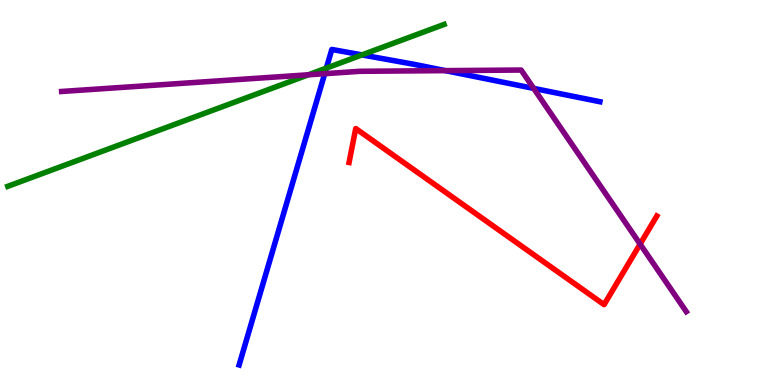[{'lines': ['blue', 'red'], 'intersections': []}, {'lines': ['green', 'red'], 'intersections': []}, {'lines': ['purple', 'red'], 'intersections': [{'x': 8.26, 'y': 3.66}]}, {'lines': ['blue', 'green'], 'intersections': [{'x': 4.21, 'y': 8.23}, {'x': 4.67, 'y': 8.57}]}, {'lines': ['blue', 'purple'], 'intersections': [{'x': 4.19, 'y': 8.09}, {'x': 5.75, 'y': 8.17}, {'x': 6.89, 'y': 7.7}]}, {'lines': ['green', 'purple'], 'intersections': [{'x': 3.98, 'y': 8.06}]}]